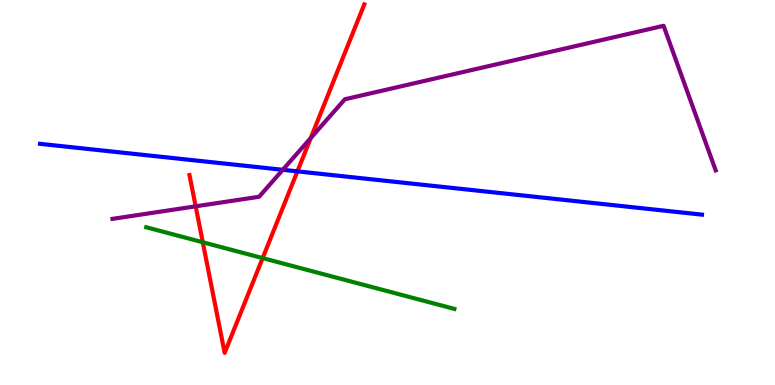[{'lines': ['blue', 'red'], 'intersections': [{'x': 3.84, 'y': 5.55}]}, {'lines': ['green', 'red'], 'intersections': [{'x': 2.62, 'y': 3.71}, {'x': 3.39, 'y': 3.3}]}, {'lines': ['purple', 'red'], 'intersections': [{'x': 2.52, 'y': 4.64}, {'x': 4.01, 'y': 6.42}]}, {'lines': ['blue', 'green'], 'intersections': []}, {'lines': ['blue', 'purple'], 'intersections': [{'x': 3.65, 'y': 5.59}]}, {'lines': ['green', 'purple'], 'intersections': []}]